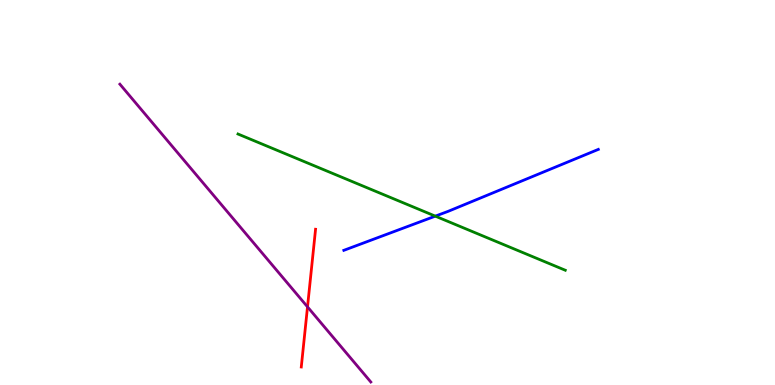[{'lines': ['blue', 'red'], 'intersections': []}, {'lines': ['green', 'red'], 'intersections': []}, {'lines': ['purple', 'red'], 'intersections': [{'x': 3.97, 'y': 2.03}]}, {'lines': ['blue', 'green'], 'intersections': [{'x': 5.62, 'y': 4.39}]}, {'lines': ['blue', 'purple'], 'intersections': []}, {'lines': ['green', 'purple'], 'intersections': []}]